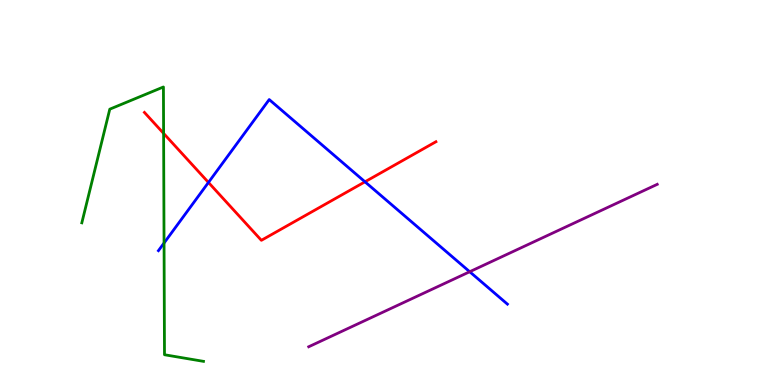[{'lines': ['blue', 'red'], 'intersections': [{'x': 2.69, 'y': 5.26}, {'x': 4.71, 'y': 5.28}]}, {'lines': ['green', 'red'], 'intersections': [{'x': 2.11, 'y': 6.54}]}, {'lines': ['purple', 'red'], 'intersections': []}, {'lines': ['blue', 'green'], 'intersections': [{'x': 2.12, 'y': 3.69}]}, {'lines': ['blue', 'purple'], 'intersections': [{'x': 6.06, 'y': 2.94}]}, {'lines': ['green', 'purple'], 'intersections': []}]